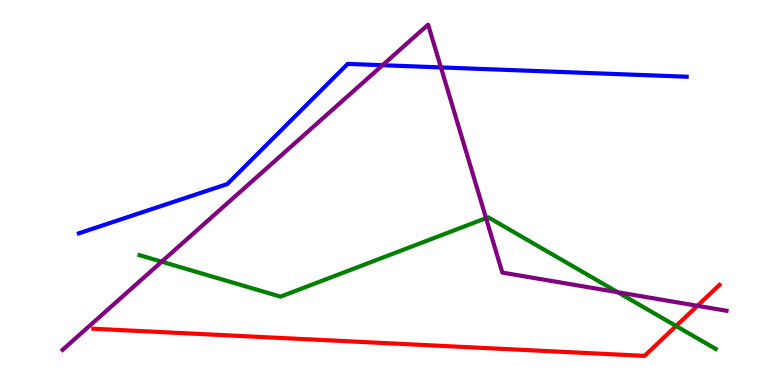[{'lines': ['blue', 'red'], 'intersections': []}, {'lines': ['green', 'red'], 'intersections': [{'x': 8.72, 'y': 1.53}]}, {'lines': ['purple', 'red'], 'intersections': [{'x': 9.0, 'y': 2.06}]}, {'lines': ['blue', 'green'], 'intersections': []}, {'lines': ['blue', 'purple'], 'intersections': [{'x': 4.94, 'y': 8.31}, {'x': 5.69, 'y': 8.25}]}, {'lines': ['green', 'purple'], 'intersections': [{'x': 2.09, 'y': 3.2}, {'x': 6.27, 'y': 4.33}, {'x': 7.97, 'y': 2.41}]}]